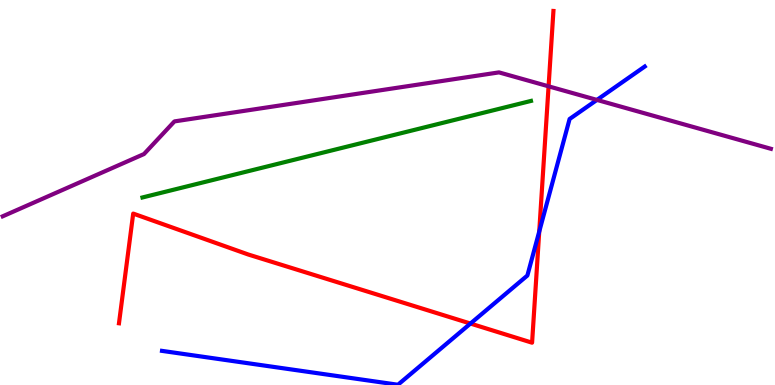[{'lines': ['blue', 'red'], 'intersections': [{'x': 6.07, 'y': 1.6}, {'x': 6.96, 'y': 3.99}]}, {'lines': ['green', 'red'], 'intersections': []}, {'lines': ['purple', 'red'], 'intersections': [{'x': 7.08, 'y': 7.76}]}, {'lines': ['blue', 'green'], 'intersections': []}, {'lines': ['blue', 'purple'], 'intersections': [{'x': 7.7, 'y': 7.4}]}, {'lines': ['green', 'purple'], 'intersections': []}]